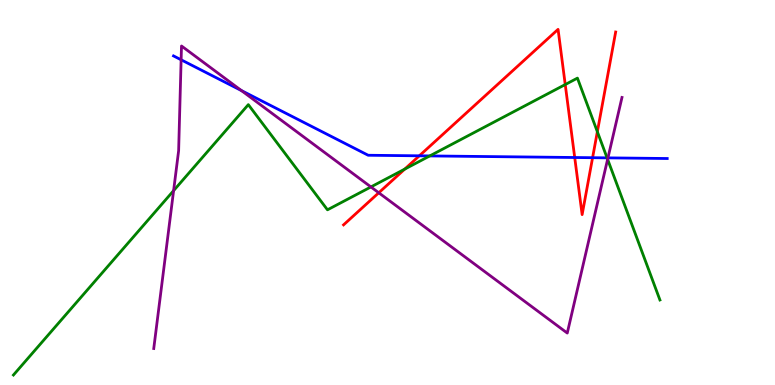[{'lines': ['blue', 'red'], 'intersections': [{'x': 5.41, 'y': 5.95}, {'x': 7.42, 'y': 5.91}, {'x': 7.65, 'y': 5.9}]}, {'lines': ['green', 'red'], 'intersections': [{'x': 5.22, 'y': 5.61}, {'x': 7.29, 'y': 7.8}, {'x': 7.71, 'y': 6.58}]}, {'lines': ['purple', 'red'], 'intersections': [{'x': 4.89, 'y': 4.99}]}, {'lines': ['blue', 'green'], 'intersections': [{'x': 5.55, 'y': 5.95}, {'x': 7.83, 'y': 5.9}]}, {'lines': ['blue', 'purple'], 'intersections': [{'x': 2.34, 'y': 8.45}, {'x': 3.11, 'y': 7.65}, {'x': 7.84, 'y': 5.9}]}, {'lines': ['green', 'purple'], 'intersections': [{'x': 2.24, 'y': 5.05}, {'x': 4.79, 'y': 5.14}, {'x': 7.84, 'y': 5.86}]}]